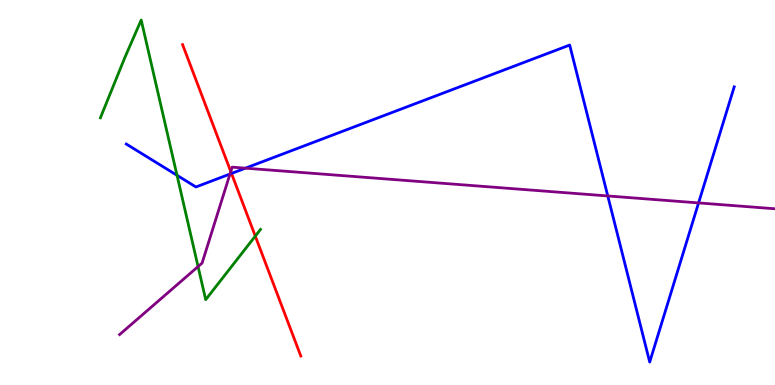[{'lines': ['blue', 'red'], 'intersections': [{'x': 2.99, 'y': 5.49}]}, {'lines': ['green', 'red'], 'intersections': [{'x': 3.29, 'y': 3.87}]}, {'lines': ['purple', 'red'], 'intersections': [{'x': 2.98, 'y': 5.54}]}, {'lines': ['blue', 'green'], 'intersections': [{'x': 2.28, 'y': 5.45}]}, {'lines': ['blue', 'purple'], 'intersections': [{'x': 2.97, 'y': 5.48}, {'x': 3.17, 'y': 5.63}, {'x': 7.84, 'y': 4.91}, {'x': 9.01, 'y': 4.73}]}, {'lines': ['green', 'purple'], 'intersections': [{'x': 2.56, 'y': 3.08}]}]